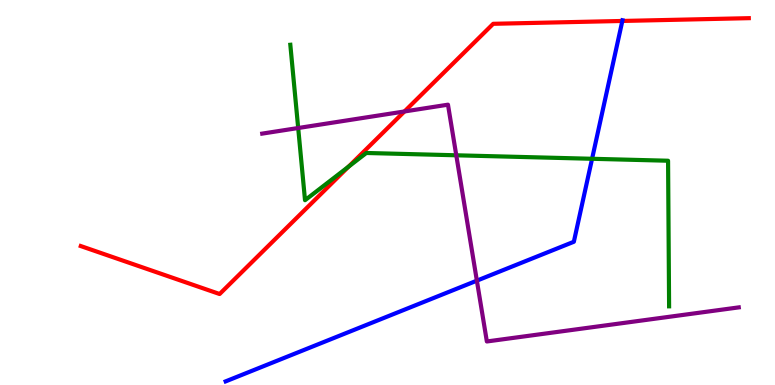[{'lines': ['blue', 'red'], 'intersections': [{'x': 8.03, 'y': 9.46}]}, {'lines': ['green', 'red'], 'intersections': [{'x': 4.5, 'y': 5.67}]}, {'lines': ['purple', 'red'], 'intersections': [{'x': 5.22, 'y': 7.1}]}, {'lines': ['blue', 'green'], 'intersections': [{'x': 7.64, 'y': 5.88}]}, {'lines': ['blue', 'purple'], 'intersections': [{'x': 6.15, 'y': 2.71}]}, {'lines': ['green', 'purple'], 'intersections': [{'x': 3.85, 'y': 6.68}, {'x': 5.89, 'y': 5.97}]}]